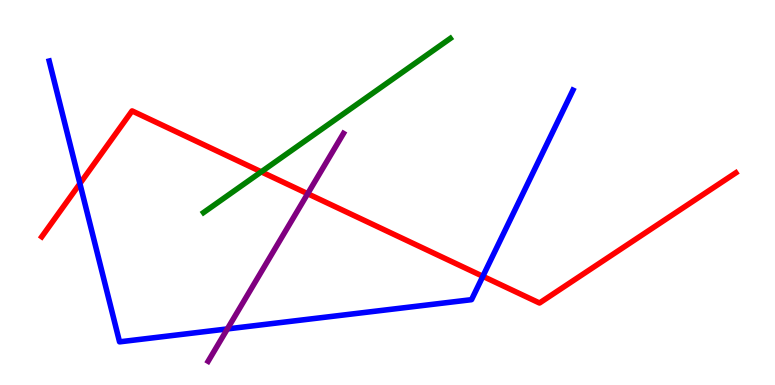[{'lines': ['blue', 'red'], 'intersections': [{'x': 1.03, 'y': 5.23}, {'x': 6.23, 'y': 2.82}]}, {'lines': ['green', 'red'], 'intersections': [{'x': 3.37, 'y': 5.54}]}, {'lines': ['purple', 'red'], 'intersections': [{'x': 3.97, 'y': 4.97}]}, {'lines': ['blue', 'green'], 'intersections': []}, {'lines': ['blue', 'purple'], 'intersections': [{'x': 2.93, 'y': 1.46}]}, {'lines': ['green', 'purple'], 'intersections': []}]